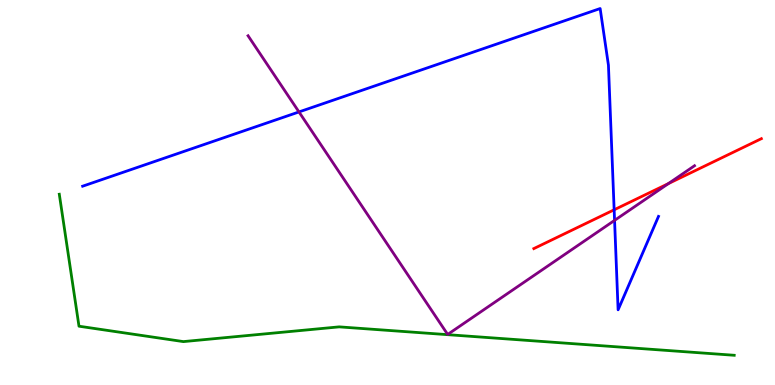[{'lines': ['blue', 'red'], 'intersections': [{'x': 7.92, 'y': 4.55}]}, {'lines': ['green', 'red'], 'intersections': []}, {'lines': ['purple', 'red'], 'intersections': [{'x': 8.62, 'y': 5.23}]}, {'lines': ['blue', 'green'], 'intersections': []}, {'lines': ['blue', 'purple'], 'intersections': [{'x': 3.86, 'y': 7.09}, {'x': 7.93, 'y': 4.28}]}, {'lines': ['green', 'purple'], 'intersections': []}]